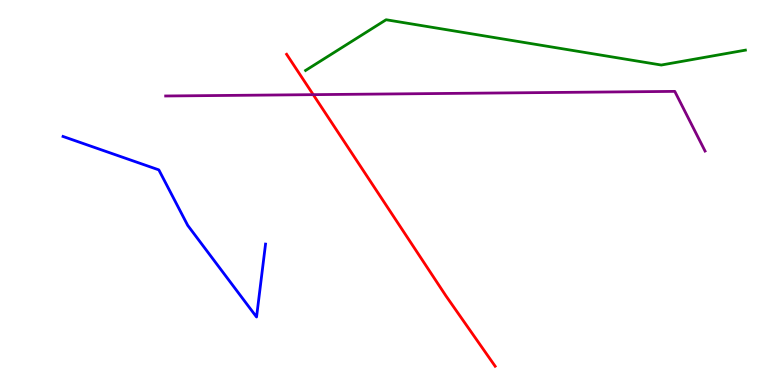[{'lines': ['blue', 'red'], 'intersections': []}, {'lines': ['green', 'red'], 'intersections': []}, {'lines': ['purple', 'red'], 'intersections': [{'x': 4.04, 'y': 7.54}]}, {'lines': ['blue', 'green'], 'intersections': []}, {'lines': ['blue', 'purple'], 'intersections': []}, {'lines': ['green', 'purple'], 'intersections': []}]